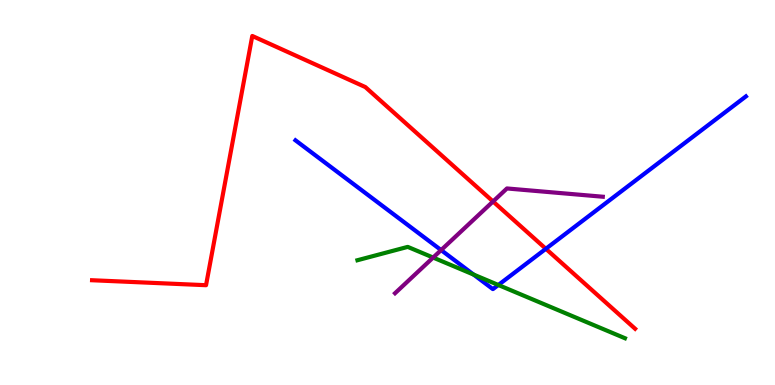[{'lines': ['blue', 'red'], 'intersections': [{'x': 7.04, 'y': 3.54}]}, {'lines': ['green', 'red'], 'intersections': []}, {'lines': ['purple', 'red'], 'intersections': [{'x': 6.36, 'y': 4.77}]}, {'lines': ['blue', 'green'], 'intersections': [{'x': 6.11, 'y': 2.87}, {'x': 6.43, 'y': 2.6}]}, {'lines': ['blue', 'purple'], 'intersections': [{'x': 5.69, 'y': 3.5}]}, {'lines': ['green', 'purple'], 'intersections': [{'x': 5.59, 'y': 3.31}]}]